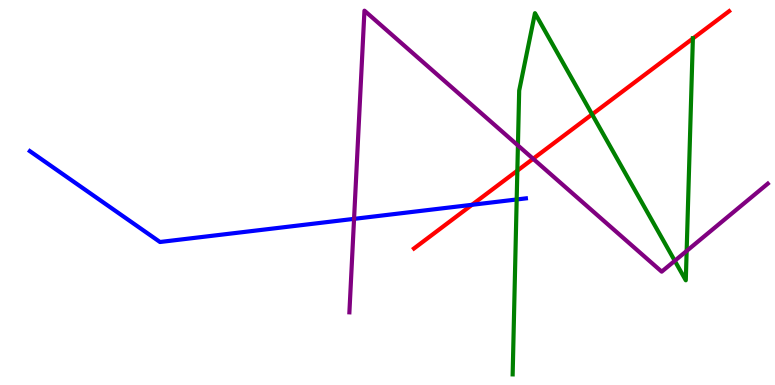[{'lines': ['blue', 'red'], 'intersections': [{'x': 6.09, 'y': 4.68}]}, {'lines': ['green', 'red'], 'intersections': [{'x': 6.68, 'y': 5.57}, {'x': 7.64, 'y': 7.03}, {'x': 8.94, 'y': 9.0}]}, {'lines': ['purple', 'red'], 'intersections': [{'x': 6.88, 'y': 5.88}]}, {'lines': ['blue', 'green'], 'intersections': [{'x': 6.67, 'y': 4.82}]}, {'lines': ['blue', 'purple'], 'intersections': [{'x': 4.57, 'y': 4.32}]}, {'lines': ['green', 'purple'], 'intersections': [{'x': 6.68, 'y': 6.22}, {'x': 8.71, 'y': 3.23}, {'x': 8.86, 'y': 3.48}]}]